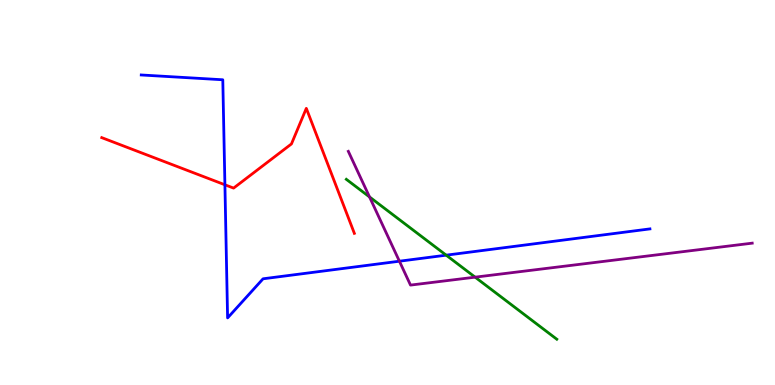[{'lines': ['blue', 'red'], 'intersections': [{'x': 2.9, 'y': 5.2}]}, {'lines': ['green', 'red'], 'intersections': []}, {'lines': ['purple', 'red'], 'intersections': []}, {'lines': ['blue', 'green'], 'intersections': [{'x': 5.76, 'y': 3.37}]}, {'lines': ['blue', 'purple'], 'intersections': [{'x': 5.15, 'y': 3.22}]}, {'lines': ['green', 'purple'], 'intersections': [{'x': 4.77, 'y': 4.88}, {'x': 6.13, 'y': 2.8}]}]